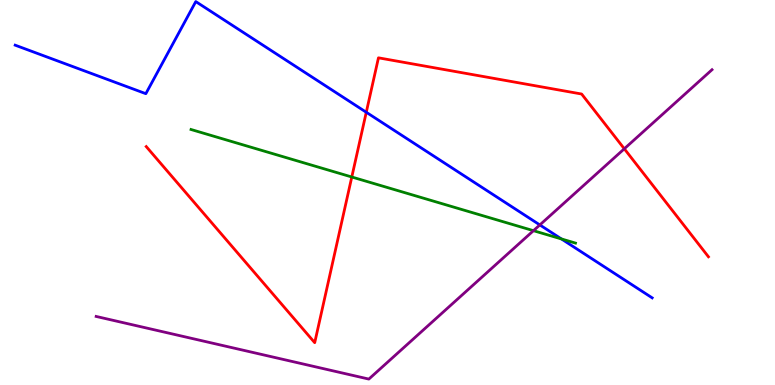[{'lines': ['blue', 'red'], 'intersections': [{'x': 4.73, 'y': 7.08}]}, {'lines': ['green', 'red'], 'intersections': [{'x': 4.54, 'y': 5.4}]}, {'lines': ['purple', 'red'], 'intersections': [{'x': 8.06, 'y': 6.14}]}, {'lines': ['blue', 'green'], 'intersections': [{'x': 7.24, 'y': 3.79}]}, {'lines': ['blue', 'purple'], 'intersections': [{'x': 6.97, 'y': 4.16}]}, {'lines': ['green', 'purple'], 'intersections': [{'x': 6.88, 'y': 4.01}]}]